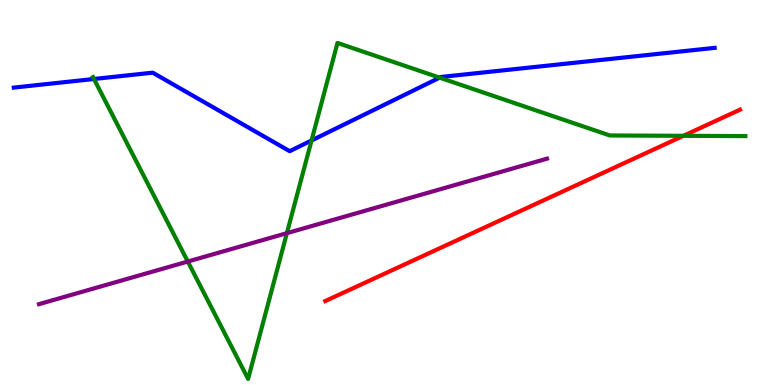[{'lines': ['blue', 'red'], 'intersections': []}, {'lines': ['green', 'red'], 'intersections': [{'x': 8.82, 'y': 6.47}]}, {'lines': ['purple', 'red'], 'intersections': []}, {'lines': ['blue', 'green'], 'intersections': [{'x': 1.21, 'y': 7.95}, {'x': 4.02, 'y': 6.35}, {'x': 5.67, 'y': 7.98}]}, {'lines': ['blue', 'purple'], 'intersections': []}, {'lines': ['green', 'purple'], 'intersections': [{'x': 2.42, 'y': 3.21}, {'x': 3.7, 'y': 3.94}]}]